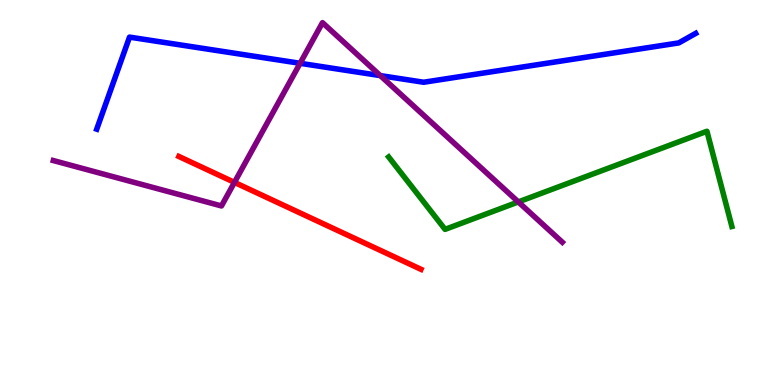[{'lines': ['blue', 'red'], 'intersections': []}, {'lines': ['green', 'red'], 'intersections': []}, {'lines': ['purple', 'red'], 'intersections': [{'x': 3.03, 'y': 5.26}]}, {'lines': ['blue', 'green'], 'intersections': []}, {'lines': ['blue', 'purple'], 'intersections': [{'x': 3.87, 'y': 8.36}, {'x': 4.91, 'y': 8.04}]}, {'lines': ['green', 'purple'], 'intersections': [{'x': 6.69, 'y': 4.76}]}]